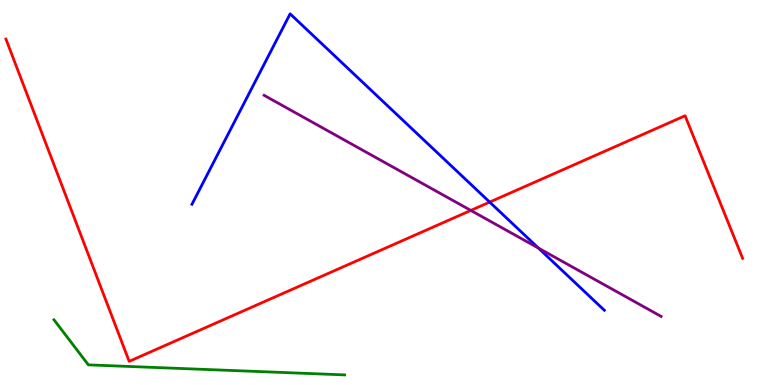[{'lines': ['blue', 'red'], 'intersections': [{'x': 6.32, 'y': 4.75}]}, {'lines': ['green', 'red'], 'intersections': []}, {'lines': ['purple', 'red'], 'intersections': [{'x': 6.08, 'y': 4.53}]}, {'lines': ['blue', 'green'], 'intersections': []}, {'lines': ['blue', 'purple'], 'intersections': [{'x': 6.95, 'y': 3.56}]}, {'lines': ['green', 'purple'], 'intersections': []}]